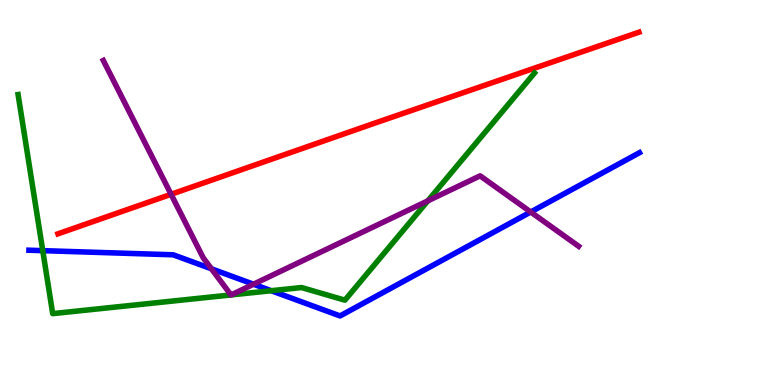[{'lines': ['blue', 'red'], 'intersections': []}, {'lines': ['green', 'red'], 'intersections': []}, {'lines': ['purple', 'red'], 'intersections': [{'x': 2.21, 'y': 4.95}]}, {'lines': ['blue', 'green'], 'intersections': [{'x': 0.552, 'y': 3.49}, {'x': 3.5, 'y': 2.45}]}, {'lines': ['blue', 'purple'], 'intersections': [{'x': 2.73, 'y': 3.02}, {'x': 3.27, 'y': 2.62}, {'x': 6.85, 'y': 4.49}]}, {'lines': ['green', 'purple'], 'intersections': [{'x': 2.98, 'y': 2.34}, {'x': 2.98, 'y': 2.34}, {'x': 5.52, 'y': 4.78}]}]